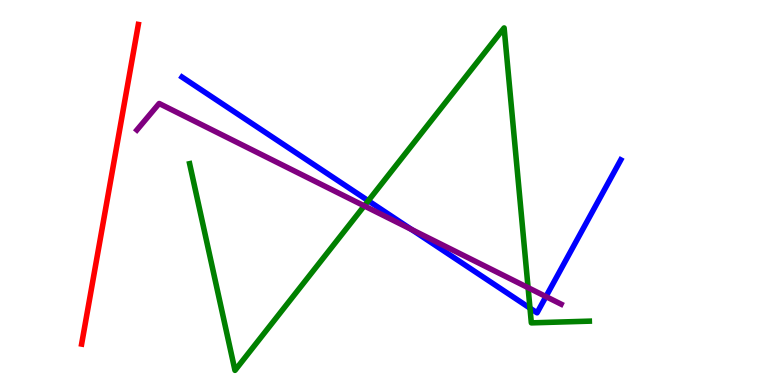[{'lines': ['blue', 'red'], 'intersections': []}, {'lines': ['green', 'red'], 'intersections': []}, {'lines': ['purple', 'red'], 'intersections': []}, {'lines': ['blue', 'green'], 'intersections': [{'x': 4.75, 'y': 4.79}, {'x': 6.84, 'y': 2.0}]}, {'lines': ['blue', 'purple'], 'intersections': [{'x': 5.31, 'y': 4.04}, {'x': 7.04, 'y': 2.3}]}, {'lines': ['green', 'purple'], 'intersections': [{'x': 4.7, 'y': 4.65}, {'x': 6.81, 'y': 2.53}]}]